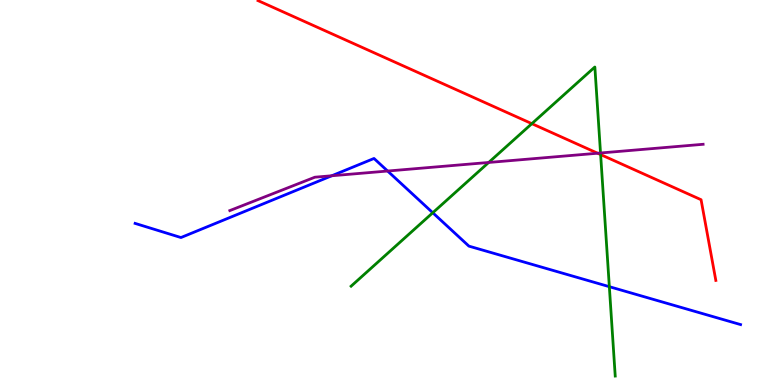[{'lines': ['blue', 'red'], 'intersections': []}, {'lines': ['green', 'red'], 'intersections': [{'x': 6.86, 'y': 6.79}, {'x': 7.75, 'y': 5.99}]}, {'lines': ['purple', 'red'], 'intersections': [{'x': 7.71, 'y': 6.02}]}, {'lines': ['blue', 'green'], 'intersections': [{'x': 5.58, 'y': 4.47}, {'x': 7.86, 'y': 2.55}]}, {'lines': ['blue', 'purple'], 'intersections': [{'x': 4.28, 'y': 5.43}, {'x': 5.0, 'y': 5.56}]}, {'lines': ['green', 'purple'], 'intersections': [{'x': 6.31, 'y': 5.78}, {'x': 7.75, 'y': 6.03}]}]